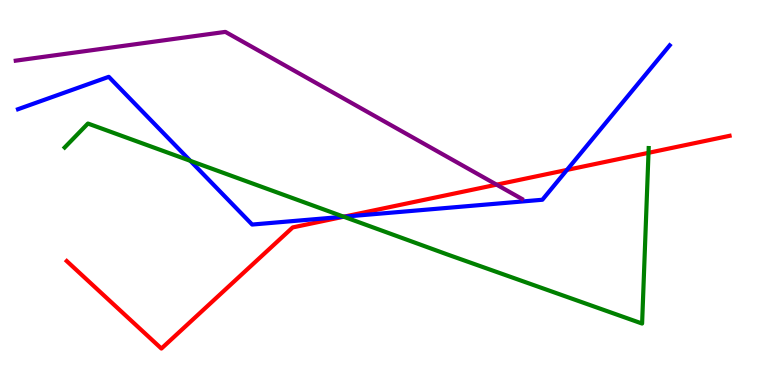[{'lines': ['blue', 'red'], 'intersections': [{'x': 4.43, 'y': 4.37}, {'x': 7.32, 'y': 5.59}]}, {'lines': ['green', 'red'], 'intersections': [{'x': 4.44, 'y': 4.37}, {'x': 8.37, 'y': 6.03}]}, {'lines': ['purple', 'red'], 'intersections': [{'x': 6.41, 'y': 5.2}]}, {'lines': ['blue', 'green'], 'intersections': [{'x': 2.46, 'y': 5.82}, {'x': 4.44, 'y': 4.37}]}, {'lines': ['blue', 'purple'], 'intersections': []}, {'lines': ['green', 'purple'], 'intersections': []}]